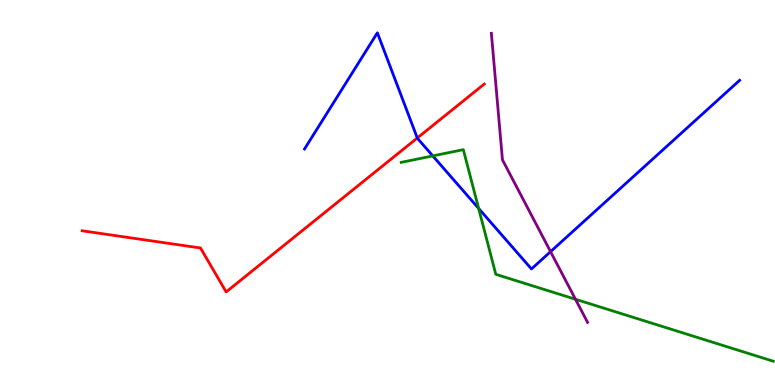[{'lines': ['blue', 'red'], 'intersections': [{'x': 5.38, 'y': 6.42}]}, {'lines': ['green', 'red'], 'intersections': []}, {'lines': ['purple', 'red'], 'intersections': []}, {'lines': ['blue', 'green'], 'intersections': [{'x': 5.58, 'y': 5.95}, {'x': 6.18, 'y': 4.59}]}, {'lines': ['blue', 'purple'], 'intersections': [{'x': 7.1, 'y': 3.46}]}, {'lines': ['green', 'purple'], 'intersections': [{'x': 7.43, 'y': 2.23}]}]